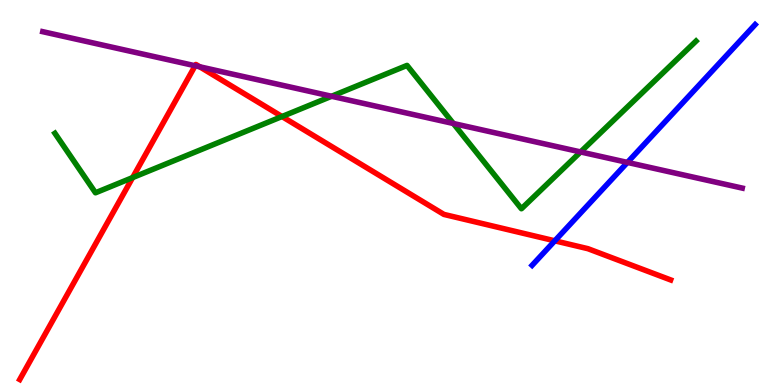[{'lines': ['blue', 'red'], 'intersections': [{'x': 7.16, 'y': 3.75}]}, {'lines': ['green', 'red'], 'intersections': [{'x': 1.71, 'y': 5.39}, {'x': 3.64, 'y': 6.97}]}, {'lines': ['purple', 'red'], 'intersections': [{'x': 2.52, 'y': 8.29}, {'x': 2.58, 'y': 8.27}]}, {'lines': ['blue', 'green'], 'intersections': []}, {'lines': ['blue', 'purple'], 'intersections': [{'x': 8.1, 'y': 5.78}]}, {'lines': ['green', 'purple'], 'intersections': [{'x': 4.28, 'y': 7.5}, {'x': 5.85, 'y': 6.79}, {'x': 7.49, 'y': 6.05}]}]